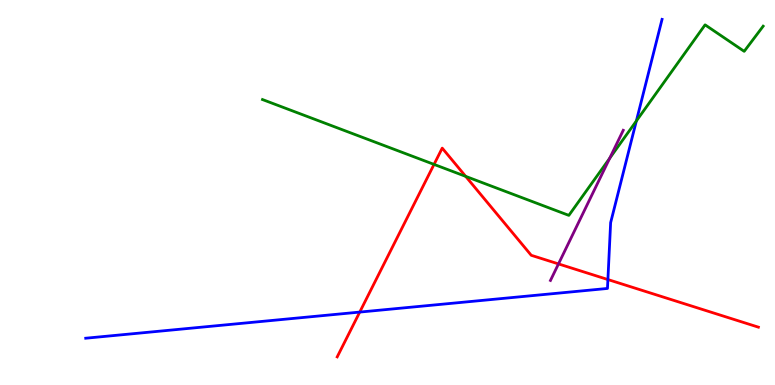[{'lines': ['blue', 'red'], 'intersections': [{'x': 4.64, 'y': 1.89}, {'x': 7.84, 'y': 2.74}]}, {'lines': ['green', 'red'], 'intersections': [{'x': 5.6, 'y': 5.73}, {'x': 6.01, 'y': 5.42}]}, {'lines': ['purple', 'red'], 'intersections': [{'x': 7.21, 'y': 3.15}]}, {'lines': ['blue', 'green'], 'intersections': [{'x': 8.21, 'y': 6.86}]}, {'lines': ['blue', 'purple'], 'intersections': []}, {'lines': ['green', 'purple'], 'intersections': [{'x': 7.87, 'y': 5.89}]}]